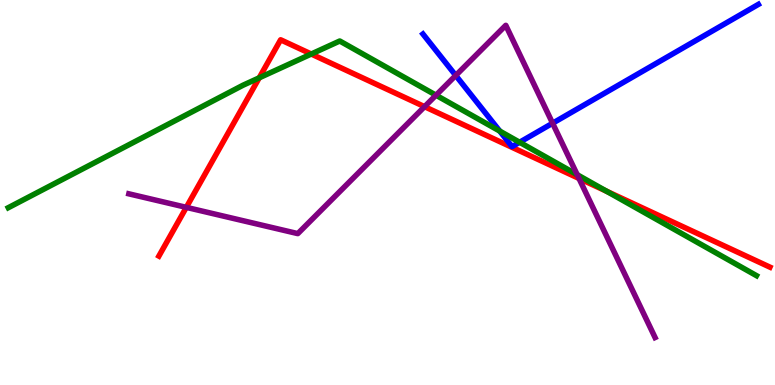[{'lines': ['blue', 'red'], 'intersections': []}, {'lines': ['green', 'red'], 'intersections': [{'x': 3.34, 'y': 7.98}, {'x': 4.02, 'y': 8.6}, {'x': 7.83, 'y': 5.03}]}, {'lines': ['purple', 'red'], 'intersections': [{'x': 2.4, 'y': 4.61}, {'x': 5.48, 'y': 7.23}, {'x': 7.47, 'y': 5.37}]}, {'lines': ['blue', 'green'], 'intersections': [{'x': 6.45, 'y': 6.59}, {'x': 6.7, 'y': 6.3}]}, {'lines': ['blue', 'purple'], 'intersections': [{'x': 5.88, 'y': 8.04}, {'x': 7.13, 'y': 6.8}]}, {'lines': ['green', 'purple'], 'intersections': [{'x': 5.63, 'y': 7.53}, {'x': 7.45, 'y': 5.46}]}]